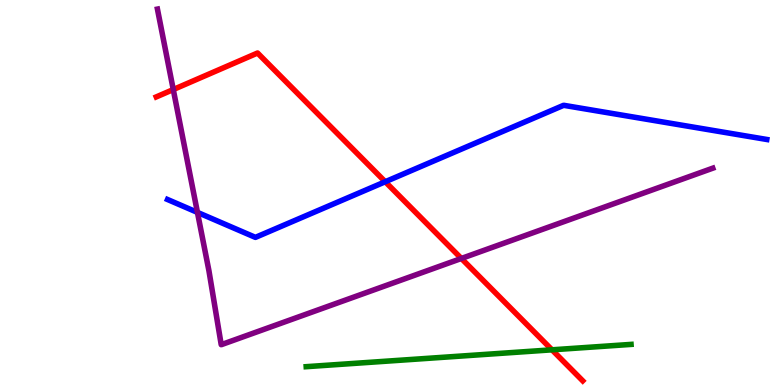[{'lines': ['blue', 'red'], 'intersections': [{'x': 4.97, 'y': 5.28}]}, {'lines': ['green', 'red'], 'intersections': [{'x': 7.12, 'y': 0.914}]}, {'lines': ['purple', 'red'], 'intersections': [{'x': 2.24, 'y': 7.67}, {'x': 5.95, 'y': 3.29}]}, {'lines': ['blue', 'green'], 'intersections': []}, {'lines': ['blue', 'purple'], 'intersections': [{'x': 2.55, 'y': 4.48}]}, {'lines': ['green', 'purple'], 'intersections': []}]